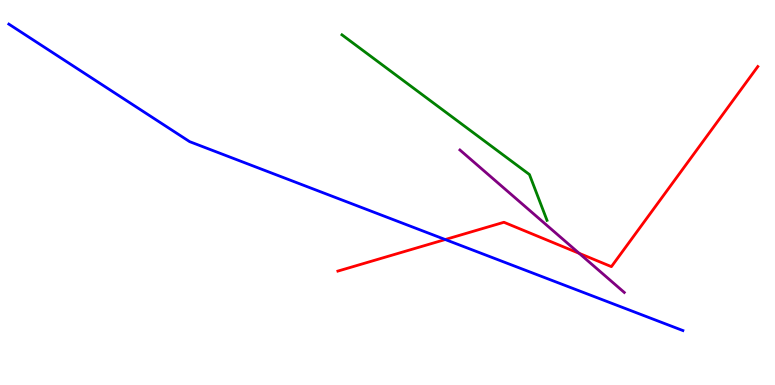[{'lines': ['blue', 'red'], 'intersections': [{'x': 5.74, 'y': 3.78}]}, {'lines': ['green', 'red'], 'intersections': []}, {'lines': ['purple', 'red'], 'intersections': [{'x': 7.47, 'y': 3.42}]}, {'lines': ['blue', 'green'], 'intersections': []}, {'lines': ['blue', 'purple'], 'intersections': []}, {'lines': ['green', 'purple'], 'intersections': []}]